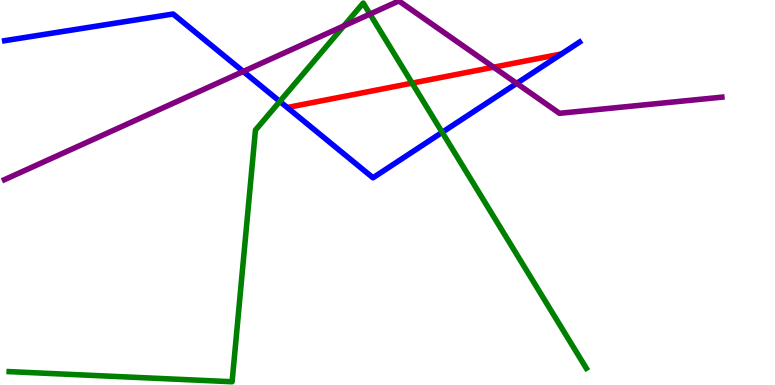[{'lines': ['blue', 'red'], 'intersections': []}, {'lines': ['green', 'red'], 'intersections': [{'x': 5.32, 'y': 7.84}]}, {'lines': ['purple', 'red'], 'intersections': [{'x': 6.37, 'y': 8.25}]}, {'lines': ['blue', 'green'], 'intersections': [{'x': 3.61, 'y': 7.37}, {'x': 5.71, 'y': 6.56}]}, {'lines': ['blue', 'purple'], 'intersections': [{'x': 3.14, 'y': 8.14}, {'x': 6.67, 'y': 7.83}]}, {'lines': ['green', 'purple'], 'intersections': [{'x': 4.44, 'y': 9.33}, {'x': 4.77, 'y': 9.63}]}]